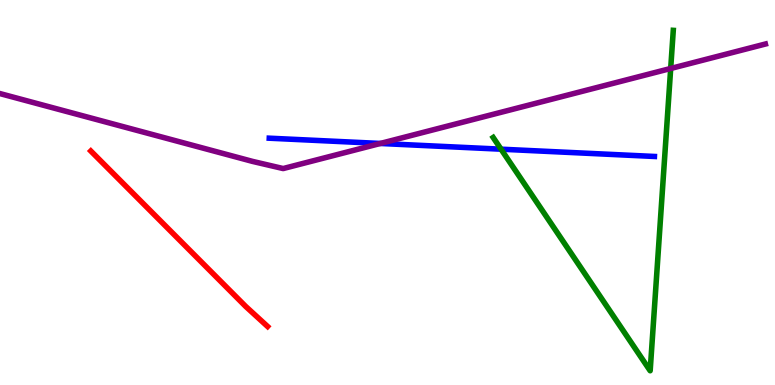[{'lines': ['blue', 'red'], 'intersections': []}, {'lines': ['green', 'red'], 'intersections': []}, {'lines': ['purple', 'red'], 'intersections': []}, {'lines': ['blue', 'green'], 'intersections': [{'x': 6.47, 'y': 6.12}]}, {'lines': ['blue', 'purple'], 'intersections': [{'x': 4.91, 'y': 6.27}]}, {'lines': ['green', 'purple'], 'intersections': [{'x': 8.65, 'y': 8.22}]}]